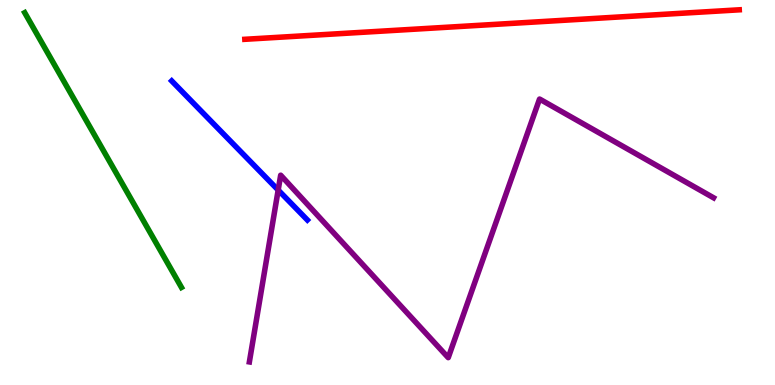[{'lines': ['blue', 'red'], 'intersections': []}, {'lines': ['green', 'red'], 'intersections': []}, {'lines': ['purple', 'red'], 'intersections': []}, {'lines': ['blue', 'green'], 'intersections': []}, {'lines': ['blue', 'purple'], 'intersections': [{'x': 3.59, 'y': 5.06}]}, {'lines': ['green', 'purple'], 'intersections': []}]